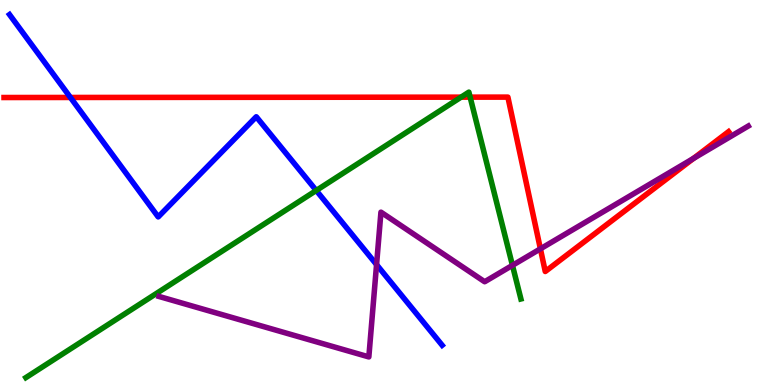[{'lines': ['blue', 'red'], 'intersections': [{'x': 0.909, 'y': 7.47}]}, {'lines': ['green', 'red'], 'intersections': [{'x': 5.95, 'y': 7.48}, {'x': 6.07, 'y': 7.48}]}, {'lines': ['purple', 'red'], 'intersections': [{'x': 6.97, 'y': 3.54}, {'x': 8.95, 'y': 5.89}]}, {'lines': ['blue', 'green'], 'intersections': [{'x': 4.08, 'y': 5.05}]}, {'lines': ['blue', 'purple'], 'intersections': [{'x': 4.86, 'y': 3.13}]}, {'lines': ['green', 'purple'], 'intersections': [{'x': 6.61, 'y': 3.11}]}]